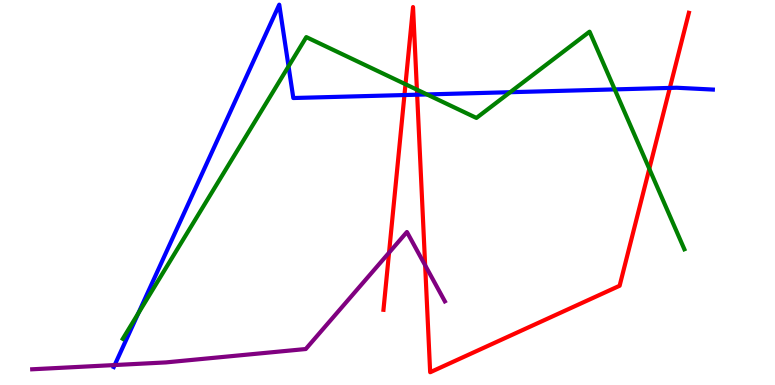[{'lines': ['blue', 'red'], 'intersections': [{'x': 5.22, 'y': 7.53}, {'x': 5.38, 'y': 7.54}, {'x': 8.64, 'y': 7.72}]}, {'lines': ['green', 'red'], 'intersections': [{'x': 5.23, 'y': 7.81}, {'x': 5.38, 'y': 7.67}, {'x': 8.38, 'y': 5.62}]}, {'lines': ['purple', 'red'], 'intersections': [{'x': 5.02, 'y': 3.44}, {'x': 5.49, 'y': 3.11}]}, {'lines': ['blue', 'green'], 'intersections': [{'x': 1.78, 'y': 1.86}, {'x': 3.72, 'y': 8.28}, {'x': 5.51, 'y': 7.55}, {'x': 6.58, 'y': 7.61}, {'x': 7.93, 'y': 7.68}]}, {'lines': ['blue', 'purple'], 'intersections': [{'x': 1.48, 'y': 0.518}]}, {'lines': ['green', 'purple'], 'intersections': []}]